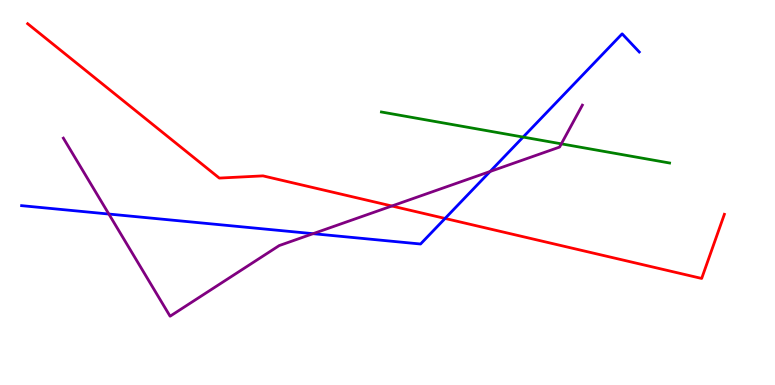[{'lines': ['blue', 'red'], 'intersections': [{'x': 5.74, 'y': 4.33}]}, {'lines': ['green', 'red'], 'intersections': []}, {'lines': ['purple', 'red'], 'intersections': [{'x': 5.06, 'y': 4.65}]}, {'lines': ['blue', 'green'], 'intersections': [{'x': 6.75, 'y': 6.44}]}, {'lines': ['blue', 'purple'], 'intersections': [{'x': 1.4, 'y': 4.44}, {'x': 4.04, 'y': 3.93}, {'x': 6.32, 'y': 5.55}]}, {'lines': ['green', 'purple'], 'intersections': [{'x': 7.24, 'y': 6.26}]}]